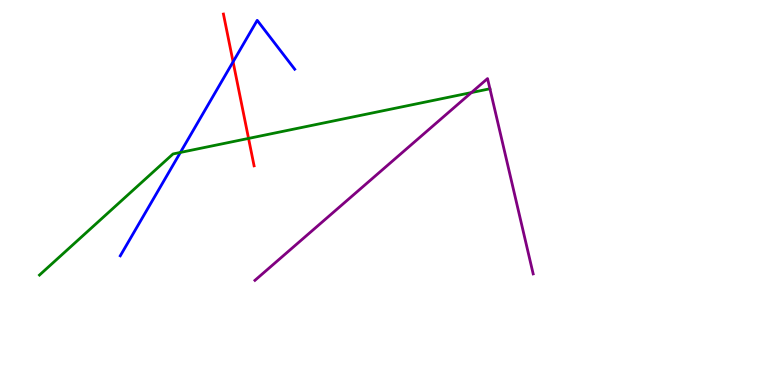[{'lines': ['blue', 'red'], 'intersections': [{'x': 3.01, 'y': 8.39}]}, {'lines': ['green', 'red'], 'intersections': [{'x': 3.21, 'y': 6.4}]}, {'lines': ['purple', 'red'], 'intersections': []}, {'lines': ['blue', 'green'], 'intersections': [{'x': 2.33, 'y': 6.04}]}, {'lines': ['blue', 'purple'], 'intersections': []}, {'lines': ['green', 'purple'], 'intersections': [{'x': 6.08, 'y': 7.6}]}]